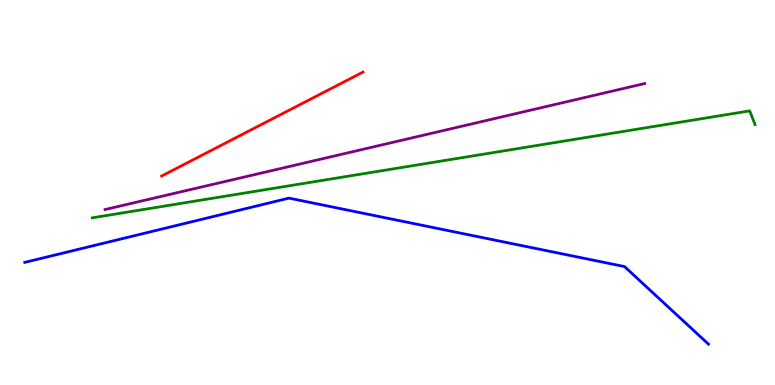[{'lines': ['blue', 'red'], 'intersections': []}, {'lines': ['green', 'red'], 'intersections': []}, {'lines': ['purple', 'red'], 'intersections': []}, {'lines': ['blue', 'green'], 'intersections': []}, {'lines': ['blue', 'purple'], 'intersections': []}, {'lines': ['green', 'purple'], 'intersections': []}]